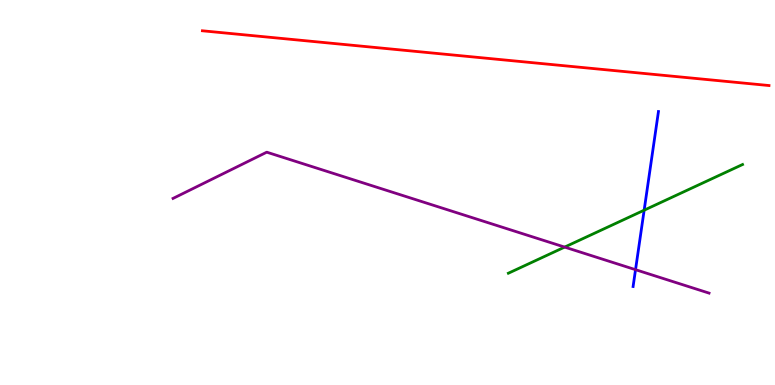[{'lines': ['blue', 'red'], 'intersections': []}, {'lines': ['green', 'red'], 'intersections': []}, {'lines': ['purple', 'red'], 'intersections': []}, {'lines': ['blue', 'green'], 'intersections': [{'x': 8.31, 'y': 4.54}]}, {'lines': ['blue', 'purple'], 'intersections': [{'x': 8.2, 'y': 3.0}]}, {'lines': ['green', 'purple'], 'intersections': [{'x': 7.29, 'y': 3.58}]}]